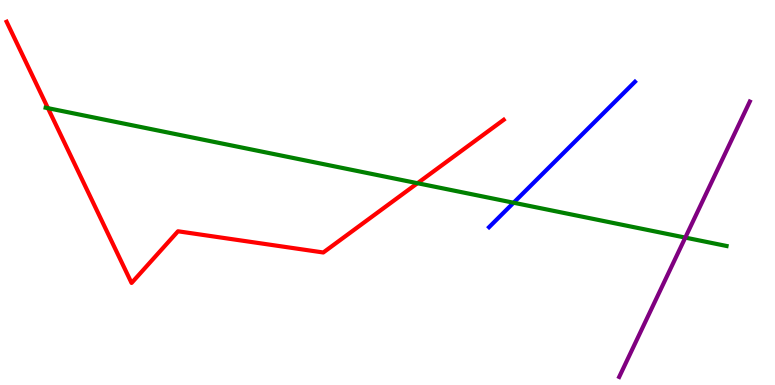[{'lines': ['blue', 'red'], 'intersections': []}, {'lines': ['green', 'red'], 'intersections': [{'x': 0.619, 'y': 7.19}, {'x': 5.39, 'y': 5.24}]}, {'lines': ['purple', 'red'], 'intersections': []}, {'lines': ['blue', 'green'], 'intersections': [{'x': 6.63, 'y': 4.73}]}, {'lines': ['blue', 'purple'], 'intersections': []}, {'lines': ['green', 'purple'], 'intersections': [{'x': 8.84, 'y': 3.83}]}]